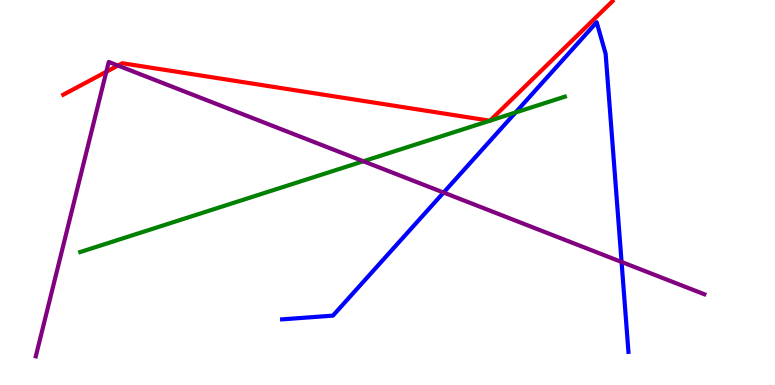[{'lines': ['blue', 'red'], 'intersections': []}, {'lines': ['green', 'red'], 'intersections': [{'x': 6.32, 'y': 6.86}, {'x': 6.32, 'y': 6.87}]}, {'lines': ['purple', 'red'], 'intersections': [{'x': 1.37, 'y': 8.14}, {'x': 1.52, 'y': 8.3}]}, {'lines': ['blue', 'green'], 'intersections': [{'x': 6.65, 'y': 7.08}]}, {'lines': ['blue', 'purple'], 'intersections': [{'x': 5.72, 'y': 5.0}, {'x': 8.02, 'y': 3.2}]}, {'lines': ['green', 'purple'], 'intersections': [{'x': 4.69, 'y': 5.81}]}]